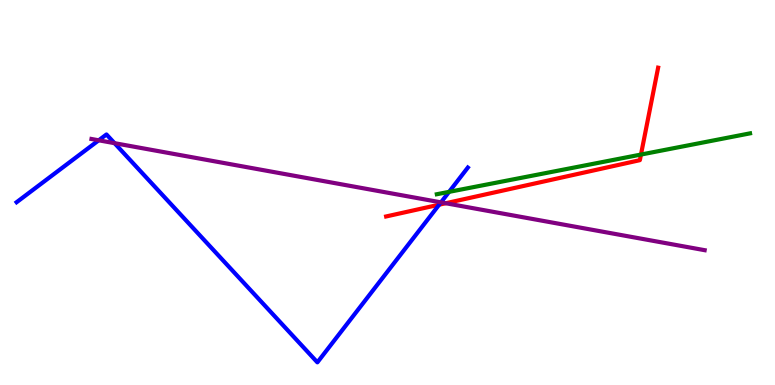[{'lines': ['blue', 'red'], 'intersections': [{'x': 5.67, 'y': 4.68}]}, {'lines': ['green', 'red'], 'intersections': [{'x': 8.27, 'y': 5.99}]}, {'lines': ['purple', 'red'], 'intersections': [{'x': 5.75, 'y': 4.72}]}, {'lines': ['blue', 'green'], 'intersections': [{'x': 5.79, 'y': 5.02}]}, {'lines': ['blue', 'purple'], 'intersections': [{'x': 1.27, 'y': 6.36}, {'x': 1.48, 'y': 6.28}, {'x': 5.69, 'y': 4.74}]}, {'lines': ['green', 'purple'], 'intersections': []}]